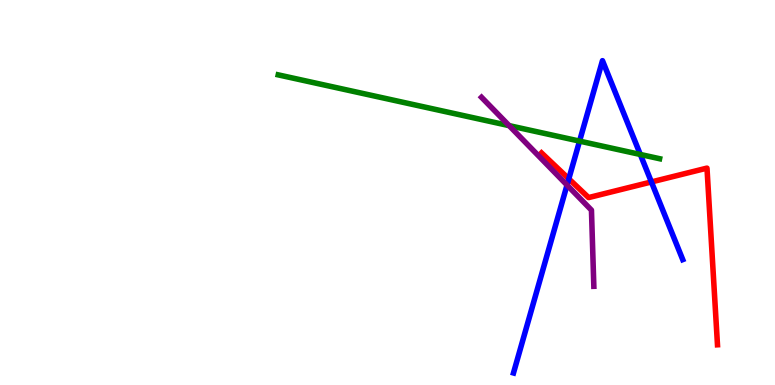[{'lines': ['blue', 'red'], 'intersections': [{'x': 7.34, 'y': 5.36}, {'x': 8.41, 'y': 5.27}]}, {'lines': ['green', 'red'], 'intersections': []}, {'lines': ['purple', 'red'], 'intersections': []}, {'lines': ['blue', 'green'], 'intersections': [{'x': 7.48, 'y': 6.33}, {'x': 8.26, 'y': 5.99}]}, {'lines': ['blue', 'purple'], 'intersections': [{'x': 7.32, 'y': 5.19}]}, {'lines': ['green', 'purple'], 'intersections': [{'x': 6.57, 'y': 6.74}]}]